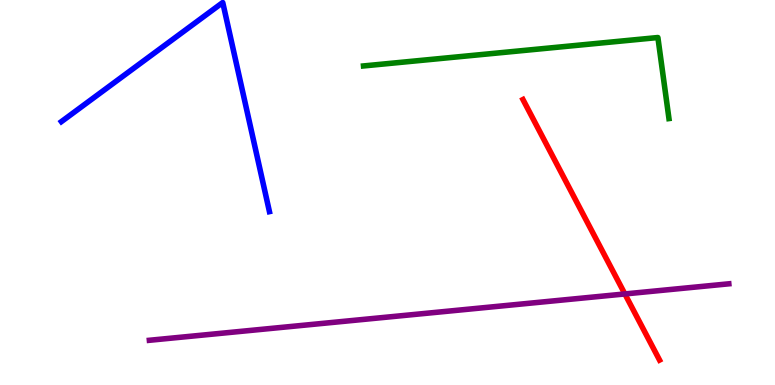[{'lines': ['blue', 'red'], 'intersections': []}, {'lines': ['green', 'red'], 'intersections': []}, {'lines': ['purple', 'red'], 'intersections': [{'x': 8.06, 'y': 2.37}]}, {'lines': ['blue', 'green'], 'intersections': []}, {'lines': ['blue', 'purple'], 'intersections': []}, {'lines': ['green', 'purple'], 'intersections': []}]